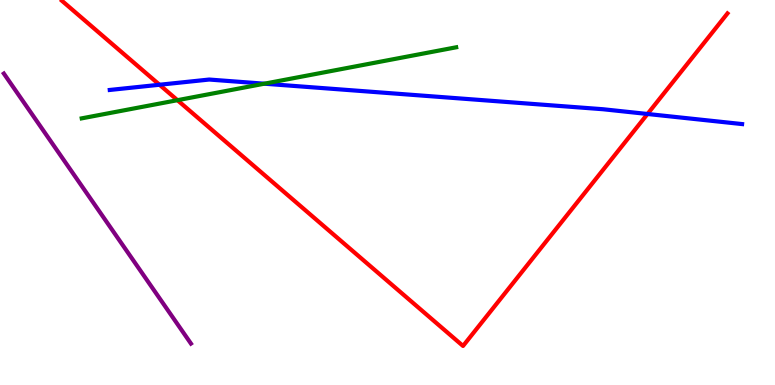[{'lines': ['blue', 'red'], 'intersections': [{'x': 2.06, 'y': 7.8}, {'x': 8.35, 'y': 7.04}]}, {'lines': ['green', 'red'], 'intersections': [{'x': 2.29, 'y': 7.4}]}, {'lines': ['purple', 'red'], 'intersections': []}, {'lines': ['blue', 'green'], 'intersections': [{'x': 3.41, 'y': 7.83}]}, {'lines': ['blue', 'purple'], 'intersections': []}, {'lines': ['green', 'purple'], 'intersections': []}]